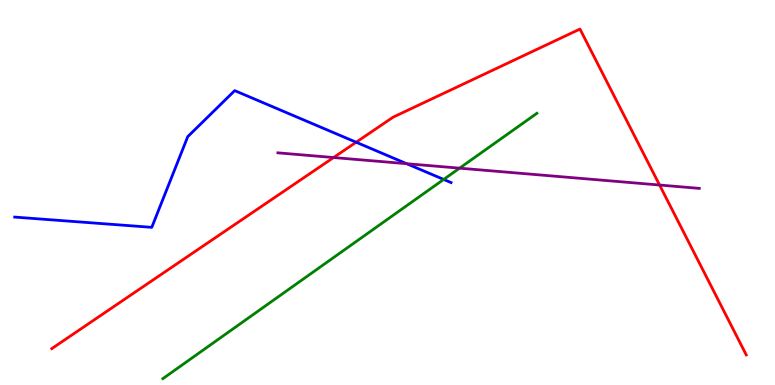[{'lines': ['blue', 'red'], 'intersections': [{'x': 4.6, 'y': 6.31}]}, {'lines': ['green', 'red'], 'intersections': []}, {'lines': ['purple', 'red'], 'intersections': [{'x': 4.3, 'y': 5.91}, {'x': 8.51, 'y': 5.19}]}, {'lines': ['blue', 'green'], 'intersections': [{'x': 5.72, 'y': 5.34}]}, {'lines': ['blue', 'purple'], 'intersections': [{'x': 5.25, 'y': 5.75}]}, {'lines': ['green', 'purple'], 'intersections': [{'x': 5.93, 'y': 5.63}]}]